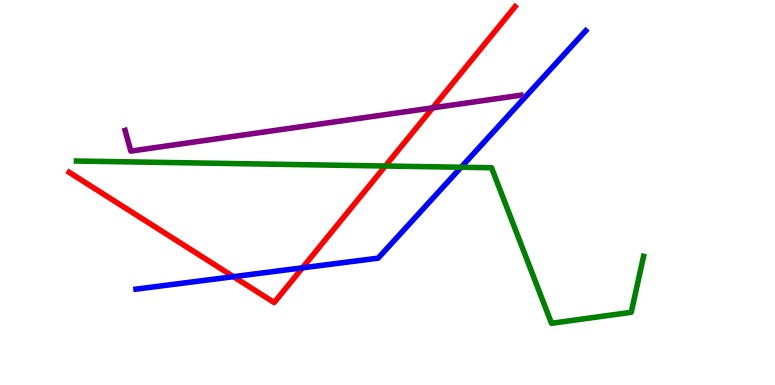[{'lines': ['blue', 'red'], 'intersections': [{'x': 3.01, 'y': 2.81}, {'x': 3.9, 'y': 3.04}]}, {'lines': ['green', 'red'], 'intersections': [{'x': 4.97, 'y': 5.69}]}, {'lines': ['purple', 'red'], 'intersections': [{'x': 5.58, 'y': 7.2}]}, {'lines': ['blue', 'green'], 'intersections': [{'x': 5.95, 'y': 5.66}]}, {'lines': ['blue', 'purple'], 'intersections': []}, {'lines': ['green', 'purple'], 'intersections': []}]